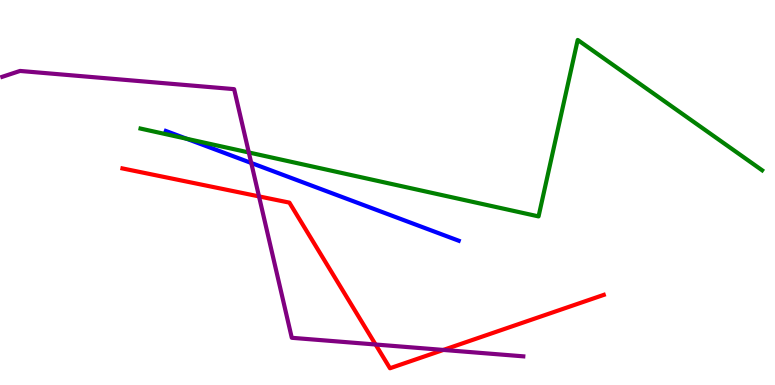[{'lines': ['blue', 'red'], 'intersections': []}, {'lines': ['green', 'red'], 'intersections': []}, {'lines': ['purple', 'red'], 'intersections': [{'x': 3.34, 'y': 4.9}, {'x': 4.85, 'y': 1.05}, {'x': 5.72, 'y': 0.911}]}, {'lines': ['blue', 'green'], 'intersections': [{'x': 2.41, 'y': 6.4}]}, {'lines': ['blue', 'purple'], 'intersections': [{'x': 3.24, 'y': 5.77}]}, {'lines': ['green', 'purple'], 'intersections': [{'x': 3.21, 'y': 6.04}]}]